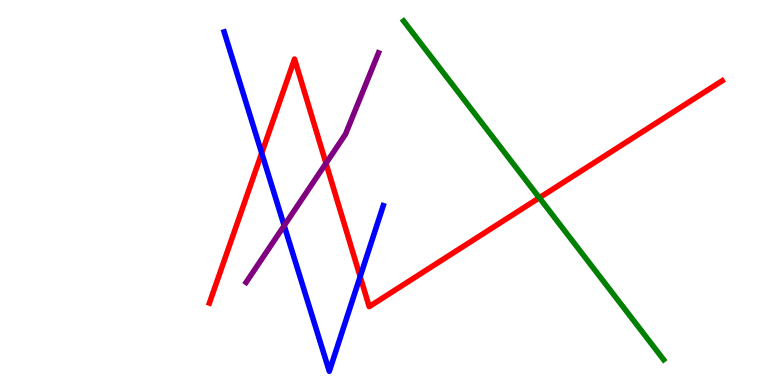[{'lines': ['blue', 'red'], 'intersections': [{'x': 3.38, 'y': 6.02}, {'x': 4.65, 'y': 2.82}]}, {'lines': ['green', 'red'], 'intersections': [{'x': 6.96, 'y': 4.86}]}, {'lines': ['purple', 'red'], 'intersections': [{'x': 4.21, 'y': 5.76}]}, {'lines': ['blue', 'green'], 'intersections': []}, {'lines': ['blue', 'purple'], 'intersections': [{'x': 3.67, 'y': 4.14}]}, {'lines': ['green', 'purple'], 'intersections': []}]